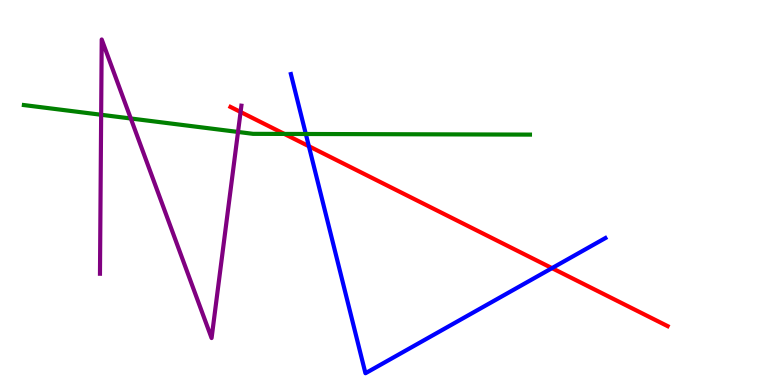[{'lines': ['blue', 'red'], 'intersections': [{'x': 3.99, 'y': 6.2}, {'x': 7.12, 'y': 3.04}]}, {'lines': ['green', 'red'], 'intersections': [{'x': 3.67, 'y': 6.52}]}, {'lines': ['purple', 'red'], 'intersections': [{'x': 3.1, 'y': 7.09}]}, {'lines': ['blue', 'green'], 'intersections': [{'x': 3.95, 'y': 6.52}]}, {'lines': ['blue', 'purple'], 'intersections': []}, {'lines': ['green', 'purple'], 'intersections': [{'x': 1.31, 'y': 7.02}, {'x': 1.69, 'y': 6.92}, {'x': 3.07, 'y': 6.57}]}]